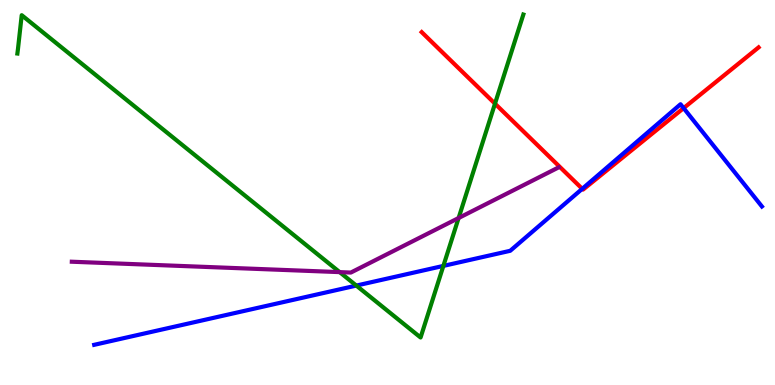[{'lines': ['blue', 'red'], 'intersections': [{'x': 7.51, 'y': 5.1}, {'x': 8.82, 'y': 7.19}]}, {'lines': ['green', 'red'], 'intersections': [{'x': 6.39, 'y': 7.31}]}, {'lines': ['purple', 'red'], 'intersections': []}, {'lines': ['blue', 'green'], 'intersections': [{'x': 4.6, 'y': 2.58}, {'x': 5.72, 'y': 3.09}]}, {'lines': ['blue', 'purple'], 'intersections': []}, {'lines': ['green', 'purple'], 'intersections': [{'x': 4.38, 'y': 2.93}, {'x': 5.92, 'y': 4.34}]}]